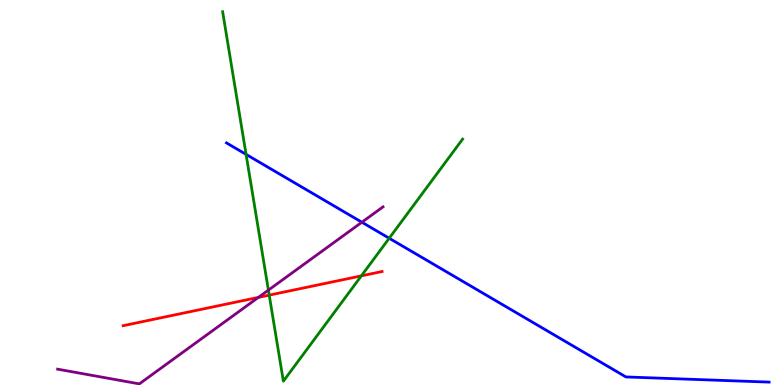[{'lines': ['blue', 'red'], 'intersections': []}, {'lines': ['green', 'red'], 'intersections': [{'x': 3.47, 'y': 2.33}, {'x': 4.66, 'y': 2.83}]}, {'lines': ['purple', 'red'], 'intersections': [{'x': 3.33, 'y': 2.28}]}, {'lines': ['blue', 'green'], 'intersections': [{'x': 3.18, 'y': 5.99}, {'x': 5.02, 'y': 3.81}]}, {'lines': ['blue', 'purple'], 'intersections': [{'x': 4.67, 'y': 4.23}]}, {'lines': ['green', 'purple'], 'intersections': [{'x': 3.46, 'y': 2.46}]}]